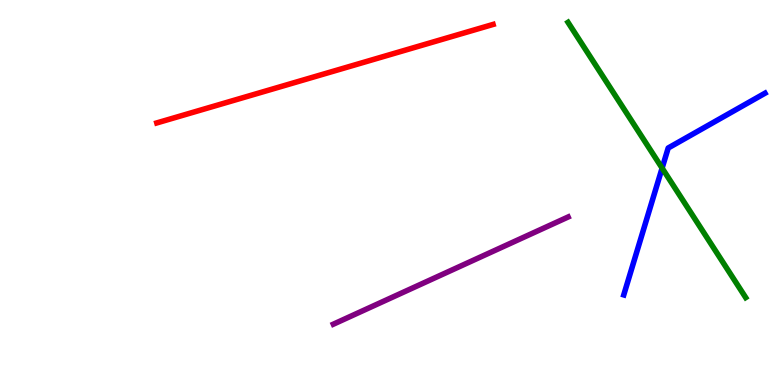[{'lines': ['blue', 'red'], 'intersections': []}, {'lines': ['green', 'red'], 'intersections': []}, {'lines': ['purple', 'red'], 'intersections': []}, {'lines': ['blue', 'green'], 'intersections': [{'x': 8.54, 'y': 5.63}]}, {'lines': ['blue', 'purple'], 'intersections': []}, {'lines': ['green', 'purple'], 'intersections': []}]